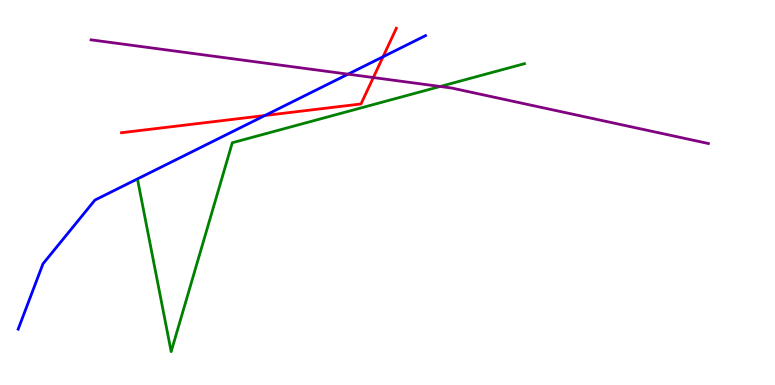[{'lines': ['blue', 'red'], 'intersections': [{'x': 3.42, 'y': 7.0}, {'x': 4.94, 'y': 8.53}]}, {'lines': ['green', 'red'], 'intersections': []}, {'lines': ['purple', 'red'], 'intersections': [{'x': 4.82, 'y': 7.99}]}, {'lines': ['blue', 'green'], 'intersections': []}, {'lines': ['blue', 'purple'], 'intersections': [{'x': 4.49, 'y': 8.07}]}, {'lines': ['green', 'purple'], 'intersections': [{'x': 5.68, 'y': 7.75}]}]